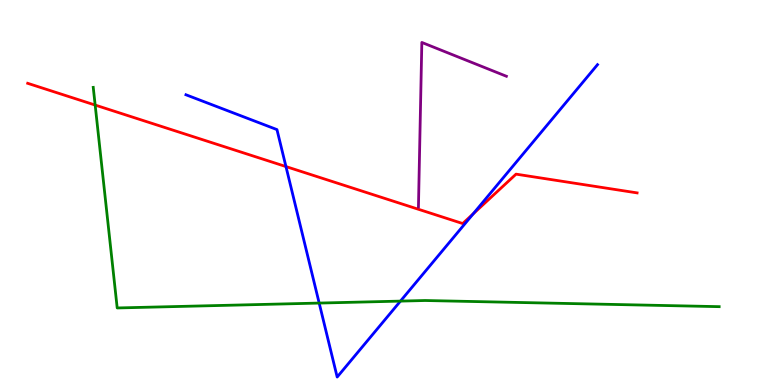[{'lines': ['blue', 'red'], 'intersections': [{'x': 3.69, 'y': 5.67}, {'x': 6.11, 'y': 4.44}]}, {'lines': ['green', 'red'], 'intersections': [{'x': 1.23, 'y': 7.27}]}, {'lines': ['purple', 'red'], 'intersections': []}, {'lines': ['blue', 'green'], 'intersections': [{'x': 4.12, 'y': 2.13}, {'x': 5.17, 'y': 2.18}]}, {'lines': ['blue', 'purple'], 'intersections': []}, {'lines': ['green', 'purple'], 'intersections': []}]